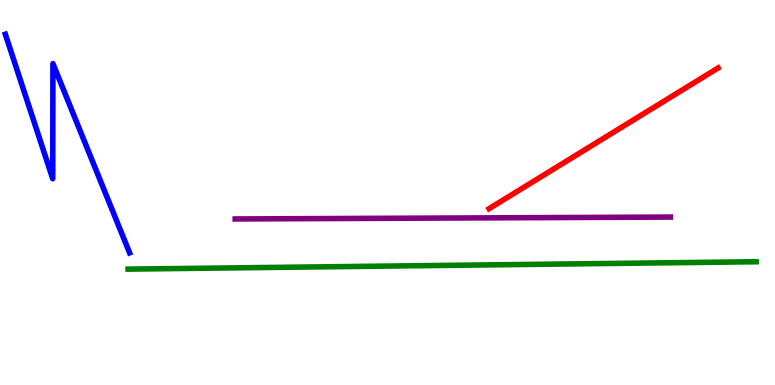[{'lines': ['blue', 'red'], 'intersections': []}, {'lines': ['green', 'red'], 'intersections': []}, {'lines': ['purple', 'red'], 'intersections': []}, {'lines': ['blue', 'green'], 'intersections': []}, {'lines': ['blue', 'purple'], 'intersections': []}, {'lines': ['green', 'purple'], 'intersections': []}]